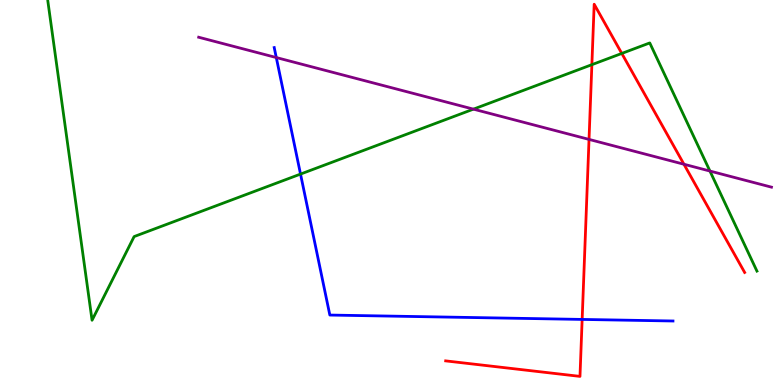[{'lines': ['blue', 'red'], 'intersections': [{'x': 7.51, 'y': 1.7}]}, {'lines': ['green', 'red'], 'intersections': [{'x': 7.64, 'y': 8.32}, {'x': 8.02, 'y': 8.61}]}, {'lines': ['purple', 'red'], 'intersections': [{'x': 7.6, 'y': 6.38}, {'x': 8.83, 'y': 5.73}]}, {'lines': ['blue', 'green'], 'intersections': [{'x': 3.88, 'y': 5.48}]}, {'lines': ['blue', 'purple'], 'intersections': [{'x': 3.57, 'y': 8.51}]}, {'lines': ['green', 'purple'], 'intersections': [{'x': 6.11, 'y': 7.17}, {'x': 9.16, 'y': 5.56}]}]